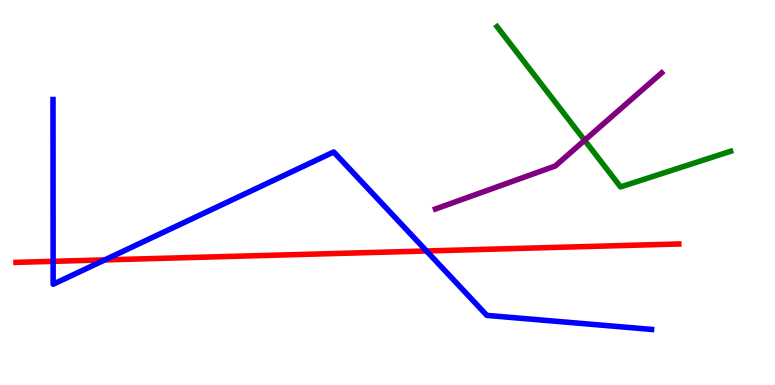[{'lines': ['blue', 'red'], 'intersections': [{'x': 0.685, 'y': 3.21}, {'x': 1.35, 'y': 3.25}, {'x': 5.5, 'y': 3.48}]}, {'lines': ['green', 'red'], 'intersections': []}, {'lines': ['purple', 'red'], 'intersections': []}, {'lines': ['blue', 'green'], 'intersections': []}, {'lines': ['blue', 'purple'], 'intersections': []}, {'lines': ['green', 'purple'], 'intersections': [{'x': 7.54, 'y': 6.36}]}]